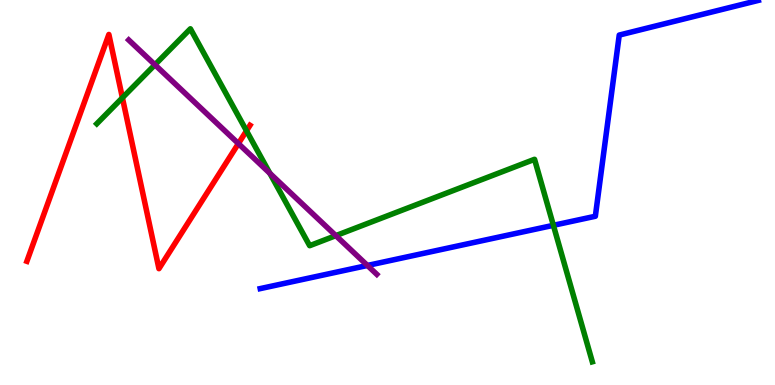[{'lines': ['blue', 'red'], 'intersections': []}, {'lines': ['green', 'red'], 'intersections': [{'x': 1.58, 'y': 7.46}, {'x': 3.18, 'y': 6.6}]}, {'lines': ['purple', 'red'], 'intersections': [{'x': 3.08, 'y': 6.27}]}, {'lines': ['blue', 'green'], 'intersections': [{'x': 7.14, 'y': 4.15}]}, {'lines': ['blue', 'purple'], 'intersections': [{'x': 4.74, 'y': 3.1}]}, {'lines': ['green', 'purple'], 'intersections': [{'x': 2.0, 'y': 8.32}, {'x': 3.48, 'y': 5.5}, {'x': 4.33, 'y': 3.88}]}]